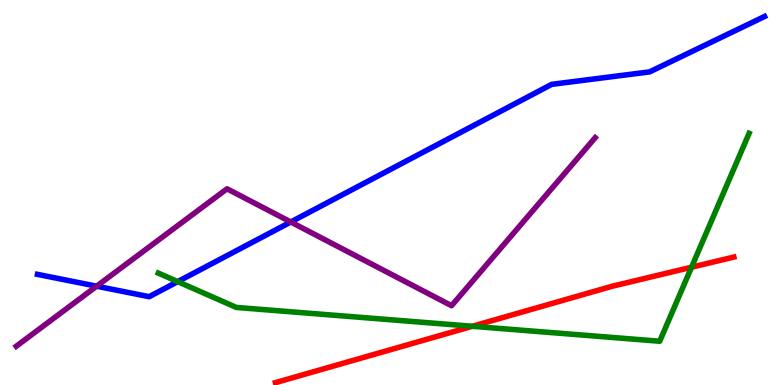[{'lines': ['blue', 'red'], 'intersections': []}, {'lines': ['green', 'red'], 'intersections': [{'x': 6.09, 'y': 1.53}, {'x': 8.92, 'y': 3.06}]}, {'lines': ['purple', 'red'], 'intersections': []}, {'lines': ['blue', 'green'], 'intersections': [{'x': 2.29, 'y': 2.68}]}, {'lines': ['blue', 'purple'], 'intersections': [{'x': 1.25, 'y': 2.57}, {'x': 3.75, 'y': 4.23}]}, {'lines': ['green', 'purple'], 'intersections': []}]